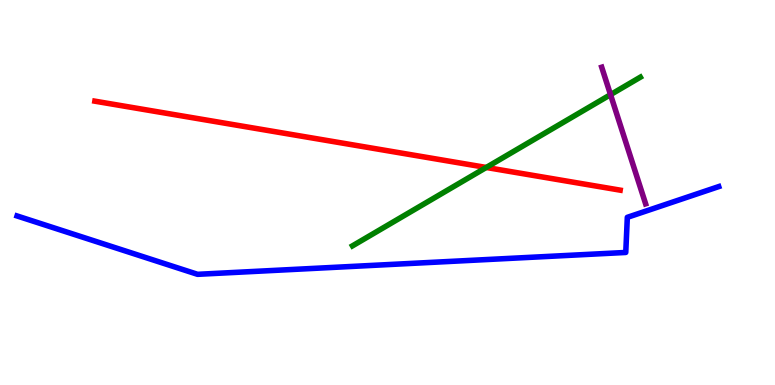[{'lines': ['blue', 'red'], 'intersections': []}, {'lines': ['green', 'red'], 'intersections': [{'x': 6.27, 'y': 5.65}]}, {'lines': ['purple', 'red'], 'intersections': []}, {'lines': ['blue', 'green'], 'intersections': []}, {'lines': ['blue', 'purple'], 'intersections': []}, {'lines': ['green', 'purple'], 'intersections': [{'x': 7.88, 'y': 7.54}]}]